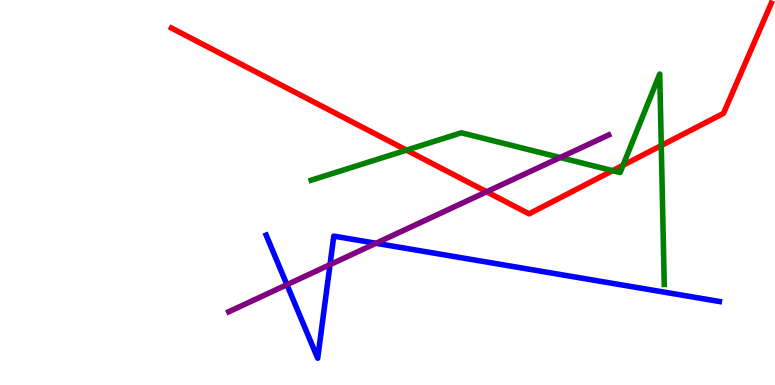[{'lines': ['blue', 'red'], 'intersections': []}, {'lines': ['green', 'red'], 'intersections': [{'x': 5.24, 'y': 6.1}, {'x': 7.9, 'y': 5.57}, {'x': 8.04, 'y': 5.71}, {'x': 8.53, 'y': 6.22}]}, {'lines': ['purple', 'red'], 'intersections': [{'x': 6.28, 'y': 5.02}]}, {'lines': ['blue', 'green'], 'intersections': []}, {'lines': ['blue', 'purple'], 'intersections': [{'x': 3.7, 'y': 2.61}, {'x': 4.26, 'y': 3.13}, {'x': 4.85, 'y': 3.68}]}, {'lines': ['green', 'purple'], 'intersections': [{'x': 7.23, 'y': 5.91}]}]